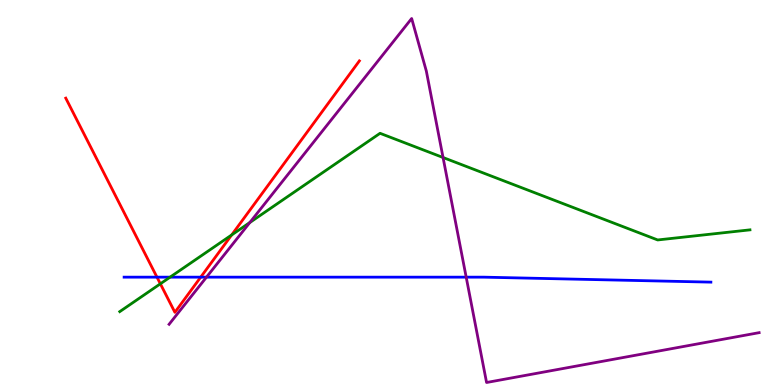[{'lines': ['blue', 'red'], 'intersections': [{'x': 2.03, 'y': 2.8}, {'x': 2.59, 'y': 2.8}]}, {'lines': ['green', 'red'], 'intersections': [{'x': 2.07, 'y': 2.63}, {'x': 2.99, 'y': 3.9}]}, {'lines': ['purple', 'red'], 'intersections': []}, {'lines': ['blue', 'green'], 'intersections': [{'x': 2.19, 'y': 2.8}]}, {'lines': ['blue', 'purple'], 'intersections': [{'x': 2.66, 'y': 2.8}, {'x': 6.02, 'y': 2.8}]}, {'lines': ['green', 'purple'], 'intersections': [{'x': 3.22, 'y': 4.22}, {'x': 5.72, 'y': 5.91}]}]